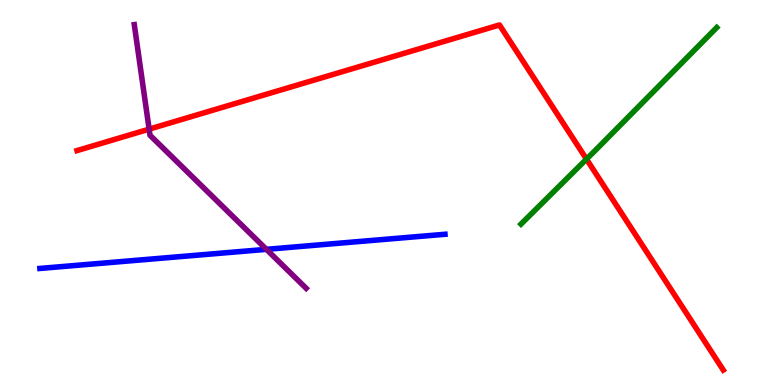[{'lines': ['blue', 'red'], 'intersections': []}, {'lines': ['green', 'red'], 'intersections': [{'x': 7.57, 'y': 5.87}]}, {'lines': ['purple', 'red'], 'intersections': [{'x': 1.92, 'y': 6.65}]}, {'lines': ['blue', 'green'], 'intersections': []}, {'lines': ['blue', 'purple'], 'intersections': [{'x': 3.44, 'y': 3.52}]}, {'lines': ['green', 'purple'], 'intersections': []}]